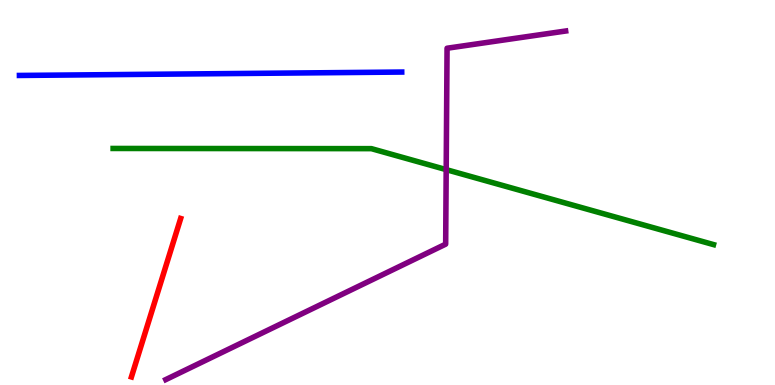[{'lines': ['blue', 'red'], 'intersections': []}, {'lines': ['green', 'red'], 'intersections': []}, {'lines': ['purple', 'red'], 'intersections': []}, {'lines': ['blue', 'green'], 'intersections': []}, {'lines': ['blue', 'purple'], 'intersections': []}, {'lines': ['green', 'purple'], 'intersections': [{'x': 5.76, 'y': 5.59}]}]